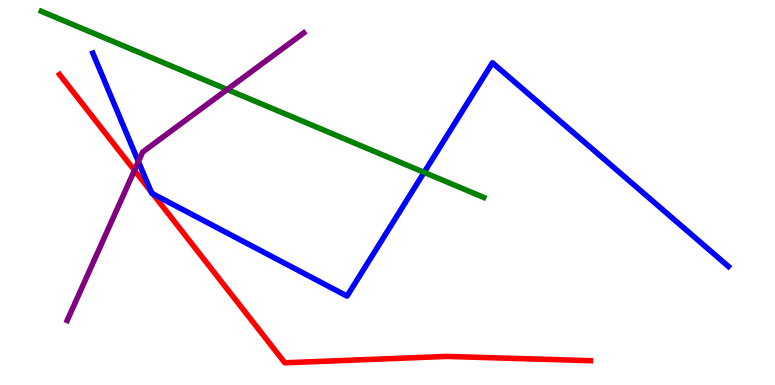[{'lines': ['blue', 'red'], 'intersections': [{'x': 1.95, 'y': 5.02}, {'x': 1.97, 'y': 4.97}]}, {'lines': ['green', 'red'], 'intersections': []}, {'lines': ['purple', 'red'], 'intersections': [{'x': 1.74, 'y': 5.57}]}, {'lines': ['blue', 'green'], 'intersections': [{'x': 5.47, 'y': 5.52}]}, {'lines': ['blue', 'purple'], 'intersections': [{'x': 1.79, 'y': 5.8}]}, {'lines': ['green', 'purple'], 'intersections': [{'x': 2.93, 'y': 7.68}]}]